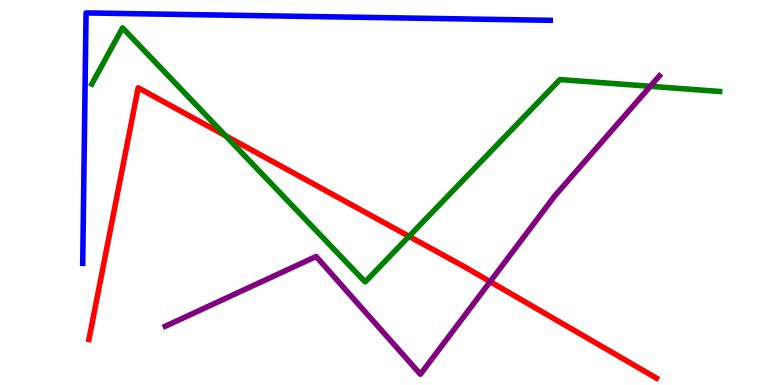[{'lines': ['blue', 'red'], 'intersections': []}, {'lines': ['green', 'red'], 'intersections': [{'x': 2.91, 'y': 6.48}, {'x': 5.28, 'y': 3.86}]}, {'lines': ['purple', 'red'], 'intersections': [{'x': 6.32, 'y': 2.68}]}, {'lines': ['blue', 'green'], 'intersections': []}, {'lines': ['blue', 'purple'], 'intersections': []}, {'lines': ['green', 'purple'], 'intersections': [{'x': 8.39, 'y': 7.76}]}]